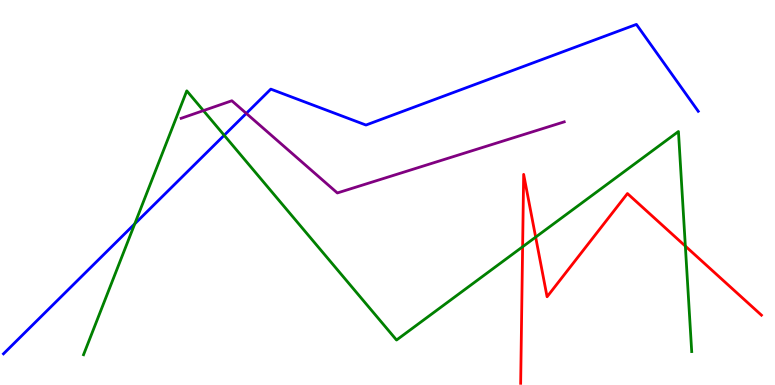[{'lines': ['blue', 'red'], 'intersections': []}, {'lines': ['green', 'red'], 'intersections': [{'x': 6.74, 'y': 3.59}, {'x': 6.91, 'y': 3.84}, {'x': 8.84, 'y': 3.61}]}, {'lines': ['purple', 'red'], 'intersections': []}, {'lines': ['blue', 'green'], 'intersections': [{'x': 1.74, 'y': 4.19}, {'x': 2.89, 'y': 6.49}]}, {'lines': ['blue', 'purple'], 'intersections': [{'x': 3.18, 'y': 7.05}]}, {'lines': ['green', 'purple'], 'intersections': [{'x': 2.62, 'y': 7.13}]}]